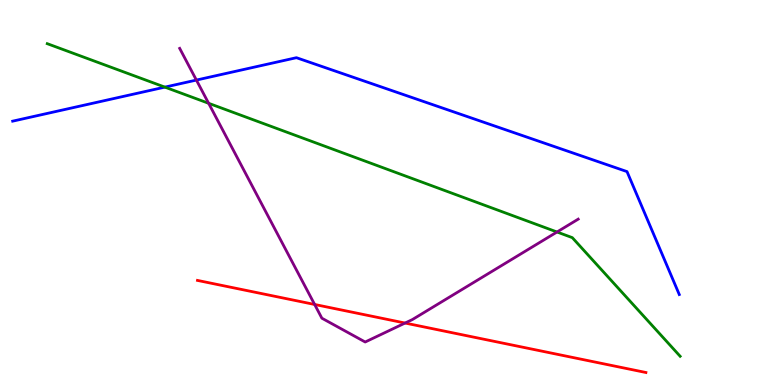[{'lines': ['blue', 'red'], 'intersections': []}, {'lines': ['green', 'red'], 'intersections': []}, {'lines': ['purple', 'red'], 'intersections': [{'x': 4.06, 'y': 2.09}, {'x': 5.23, 'y': 1.61}]}, {'lines': ['blue', 'green'], 'intersections': [{'x': 2.13, 'y': 7.74}]}, {'lines': ['blue', 'purple'], 'intersections': [{'x': 2.53, 'y': 7.92}]}, {'lines': ['green', 'purple'], 'intersections': [{'x': 2.69, 'y': 7.32}, {'x': 7.19, 'y': 3.97}]}]